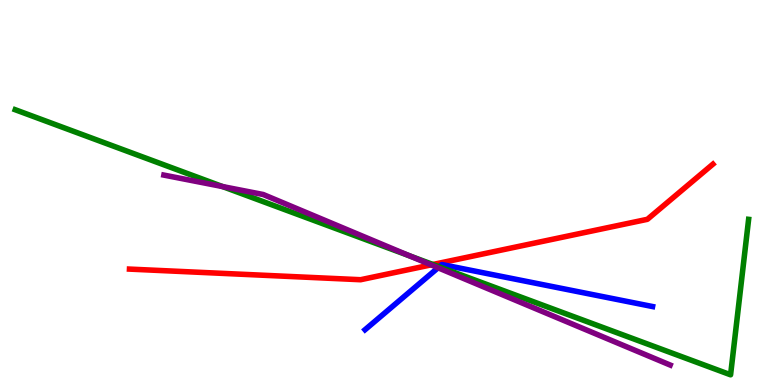[{'lines': ['blue', 'red'], 'intersections': []}, {'lines': ['green', 'red'], 'intersections': [{'x': 5.59, 'y': 3.13}]}, {'lines': ['purple', 'red'], 'intersections': [{'x': 5.56, 'y': 3.12}]}, {'lines': ['blue', 'green'], 'intersections': [{'x': 5.67, 'y': 3.07}]}, {'lines': ['blue', 'purple'], 'intersections': [{'x': 5.65, 'y': 3.04}]}, {'lines': ['green', 'purple'], 'intersections': [{'x': 2.87, 'y': 5.15}, {'x': 5.29, 'y': 3.35}]}]